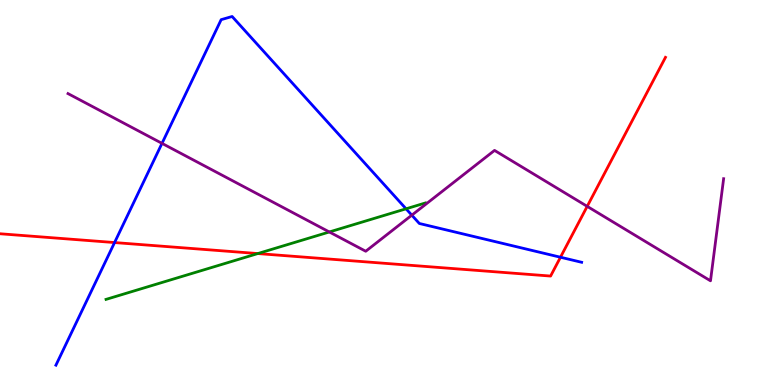[{'lines': ['blue', 'red'], 'intersections': [{'x': 1.48, 'y': 3.7}, {'x': 7.23, 'y': 3.32}]}, {'lines': ['green', 'red'], 'intersections': [{'x': 3.33, 'y': 3.41}]}, {'lines': ['purple', 'red'], 'intersections': [{'x': 7.58, 'y': 4.64}]}, {'lines': ['blue', 'green'], 'intersections': [{'x': 5.24, 'y': 4.58}]}, {'lines': ['blue', 'purple'], 'intersections': [{'x': 2.09, 'y': 6.28}, {'x': 5.31, 'y': 4.41}]}, {'lines': ['green', 'purple'], 'intersections': [{'x': 4.25, 'y': 3.97}]}]